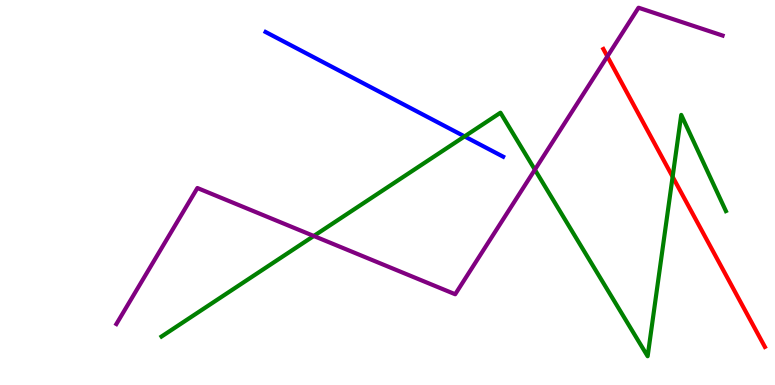[{'lines': ['blue', 'red'], 'intersections': []}, {'lines': ['green', 'red'], 'intersections': [{'x': 8.68, 'y': 5.41}]}, {'lines': ['purple', 'red'], 'intersections': [{'x': 7.84, 'y': 8.53}]}, {'lines': ['blue', 'green'], 'intersections': [{'x': 5.99, 'y': 6.46}]}, {'lines': ['blue', 'purple'], 'intersections': []}, {'lines': ['green', 'purple'], 'intersections': [{'x': 4.05, 'y': 3.87}, {'x': 6.9, 'y': 5.59}]}]